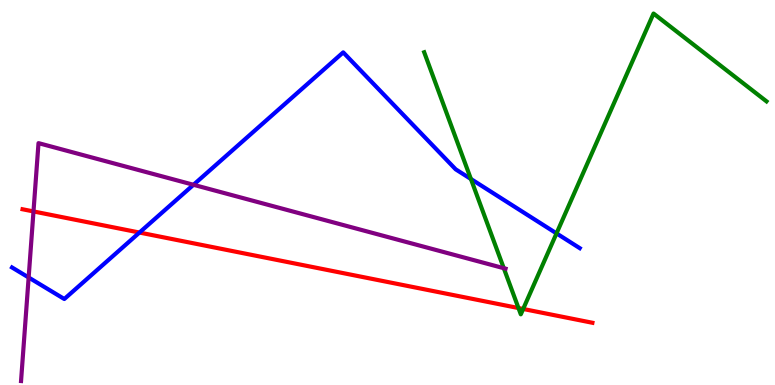[{'lines': ['blue', 'red'], 'intersections': [{'x': 1.8, 'y': 3.96}]}, {'lines': ['green', 'red'], 'intersections': [{'x': 6.69, 'y': 2.0}, {'x': 6.75, 'y': 1.97}]}, {'lines': ['purple', 'red'], 'intersections': [{'x': 0.432, 'y': 4.51}]}, {'lines': ['blue', 'green'], 'intersections': [{'x': 6.08, 'y': 5.35}, {'x': 7.18, 'y': 3.94}]}, {'lines': ['blue', 'purple'], 'intersections': [{'x': 0.37, 'y': 2.79}, {'x': 2.5, 'y': 5.2}]}, {'lines': ['green', 'purple'], 'intersections': [{'x': 6.5, 'y': 3.03}]}]